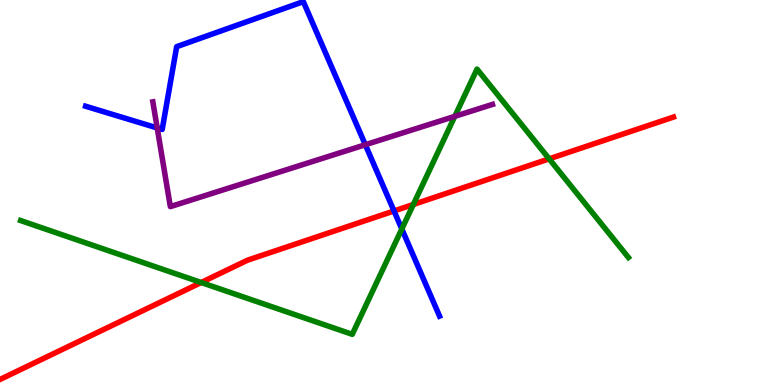[{'lines': ['blue', 'red'], 'intersections': [{'x': 5.08, 'y': 4.52}]}, {'lines': ['green', 'red'], 'intersections': [{'x': 2.6, 'y': 2.66}, {'x': 5.33, 'y': 4.69}, {'x': 7.09, 'y': 5.87}]}, {'lines': ['purple', 'red'], 'intersections': []}, {'lines': ['blue', 'green'], 'intersections': [{'x': 5.18, 'y': 4.05}]}, {'lines': ['blue', 'purple'], 'intersections': [{'x': 2.03, 'y': 6.68}, {'x': 4.71, 'y': 6.24}]}, {'lines': ['green', 'purple'], 'intersections': [{'x': 5.87, 'y': 6.98}]}]